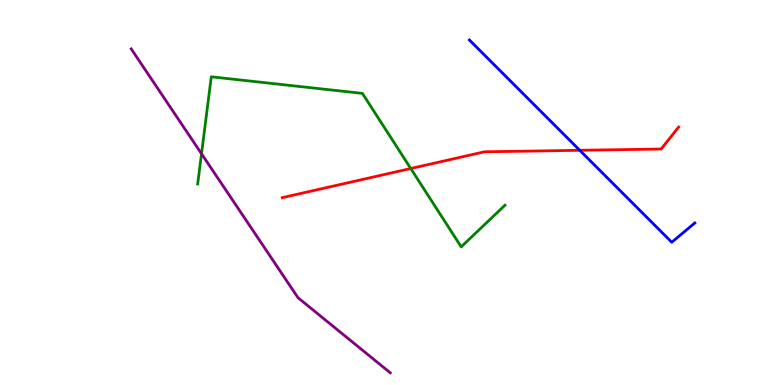[{'lines': ['blue', 'red'], 'intersections': [{'x': 7.48, 'y': 6.1}]}, {'lines': ['green', 'red'], 'intersections': [{'x': 5.3, 'y': 5.62}]}, {'lines': ['purple', 'red'], 'intersections': []}, {'lines': ['blue', 'green'], 'intersections': []}, {'lines': ['blue', 'purple'], 'intersections': []}, {'lines': ['green', 'purple'], 'intersections': [{'x': 2.6, 'y': 6.01}]}]